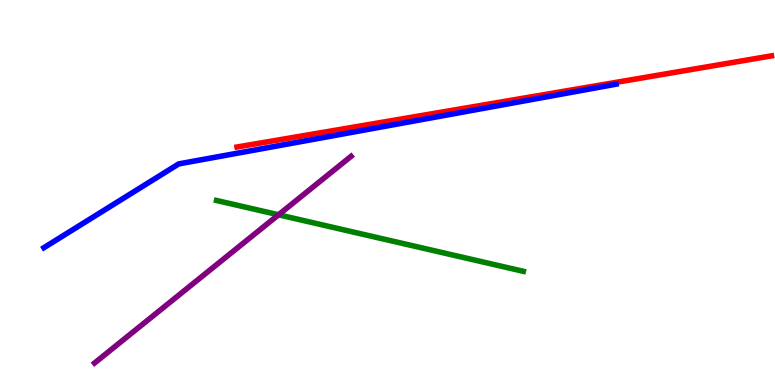[{'lines': ['blue', 'red'], 'intersections': []}, {'lines': ['green', 'red'], 'intersections': []}, {'lines': ['purple', 'red'], 'intersections': []}, {'lines': ['blue', 'green'], 'intersections': []}, {'lines': ['blue', 'purple'], 'intersections': []}, {'lines': ['green', 'purple'], 'intersections': [{'x': 3.59, 'y': 4.42}]}]